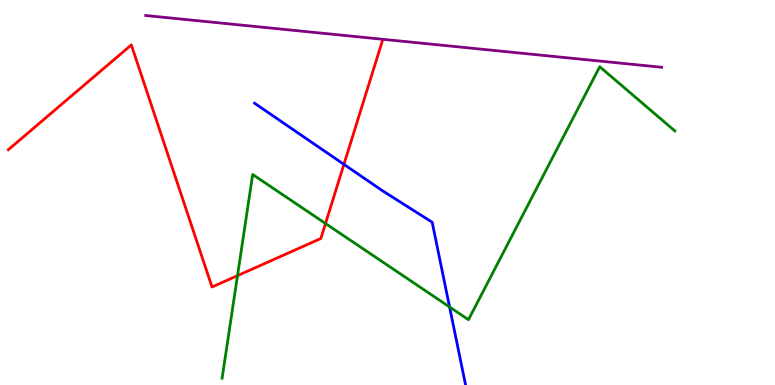[{'lines': ['blue', 'red'], 'intersections': [{'x': 4.44, 'y': 5.73}]}, {'lines': ['green', 'red'], 'intersections': [{'x': 3.06, 'y': 2.84}, {'x': 4.2, 'y': 4.19}]}, {'lines': ['purple', 'red'], 'intersections': []}, {'lines': ['blue', 'green'], 'intersections': [{'x': 5.8, 'y': 2.03}]}, {'lines': ['blue', 'purple'], 'intersections': []}, {'lines': ['green', 'purple'], 'intersections': []}]